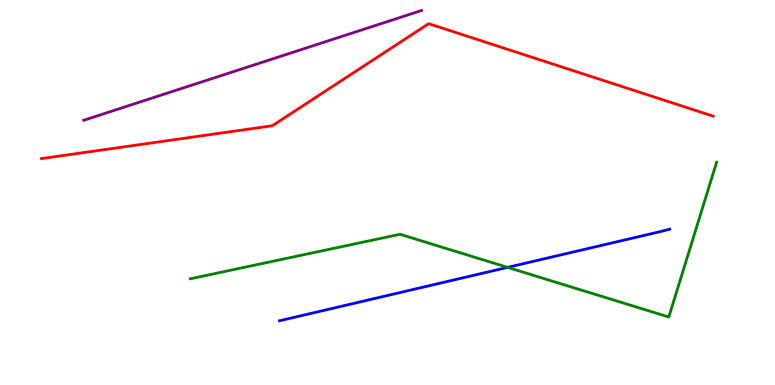[{'lines': ['blue', 'red'], 'intersections': []}, {'lines': ['green', 'red'], 'intersections': []}, {'lines': ['purple', 'red'], 'intersections': []}, {'lines': ['blue', 'green'], 'intersections': [{'x': 6.55, 'y': 3.06}]}, {'lines': ['blue', 'purple'], 'intersections': []}, {'lines': ['green', 'purple'], 'intersections': []}]